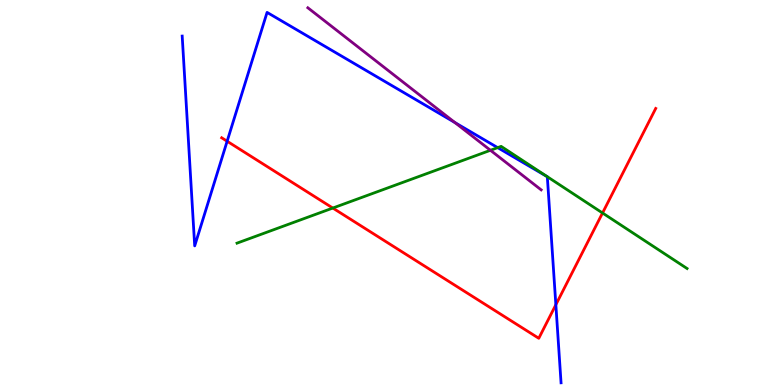[{'lines': ['blue', 'red'], 'intersections': [{'x': 2.93, 'y': 6.33}, {'x': 7.17, 'y': 2.08}]}, {'lines': ['green', 'red'], 'intersections': [{'x': 4.29, 'y': 4.6}, {'x': 7.77, 'y': 4.47}]}, {'lines': ['purple', 'red'], 'intersections': []}, {'lines': ['blue', 'green'], 'intersections': [{'x': 6.42, 'y': 6.17}]}, {'lines': ['blue', 'purple'], 'intersections': [{'x': 5.87, 'y': 6.82}]}, {'lines': ['green', 'purple'], 'intersections': [{'x': 6.33, 'y': 6.1}]}]